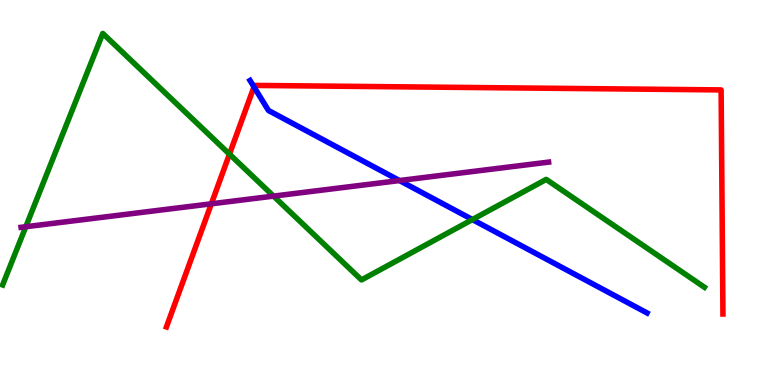[{'lines': ['blue', 'red'], 'intersections': [{'x': 3.28, 'y': 7.74}]}, {'lines': ['green', 'red'], 'intersections': [{'x': 2.96, 'y': 6.0}]}, {'lines': ['purple', 'red'], 'intersections': [{'x': 2.73, 'y': 4.71}]}, {'lines': ['blue', 'green'], 'intersections': [{'x': 6.1, 'y': 4.3}]}, {'lines': ['blue', 'purple'], 'intersections': [{'x': 5.15, 'y': 5.31}]}, {'lines': ['green', 'purple'], 'intersections': [{'x': 0.333, 'y': 4.11}, {'x': 3.53, 'y': 4.91}]}]